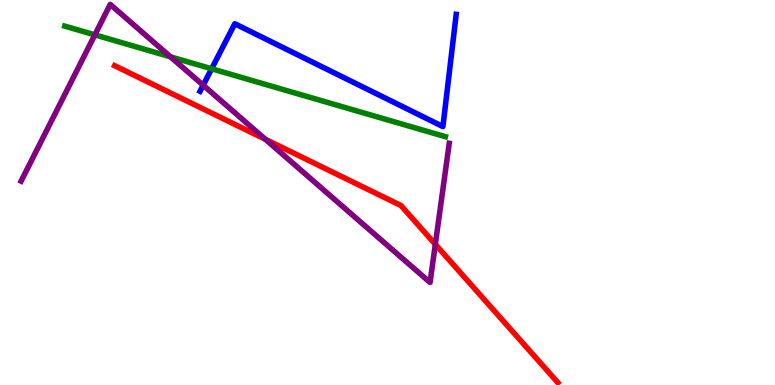[{'lines': ['blue', 'red'], 'intersections': []}, {'lines': ['green', 'red'], 'intersections': []}, {'lines': ['purple', 'red'], 'intersections': [{'x': 3.42, 'y': 6.38}, {'x': 5.62, 'y': 3.65}]}, {'lines': ['blue', 'green'], 'intersections': [{'x': 2.73, 'y': 8.21}]}, {'lines': ['blue', 'purple'], 'intersections': [{'x': 2.62, 'y': 7.79}]}, {'lines': ['green', 'purple'], 'intersections': [{'x': 1.22, 'y': 9.09}, {'x': 2.2, 'y': 8.52}]}]